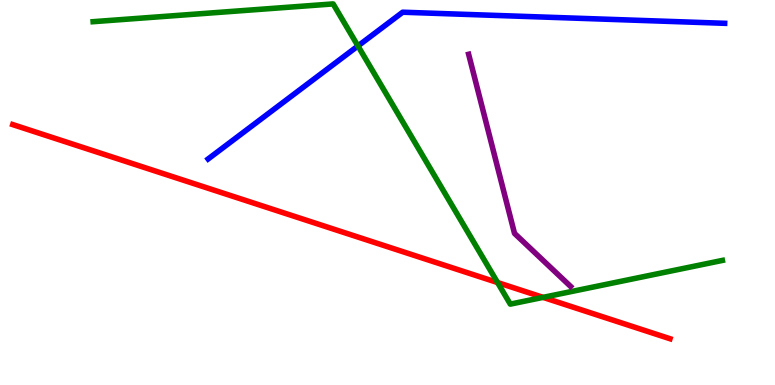[{'lines': ['blue', 'red'], 'intersections': []}, {'lines': ['green', 'red'], 'intersections': [{'x': 6.42, 'y': 2.66}, {'x': 7.01, 'y': 2.28}]}, {'lines': ['purple', 'red'], 'intersections': []}, {'lines': ['blue', 'green'], 'intersections': [{'x': 4.62, 'y': 8.81}]}, {'lines': ['blue', 'purple'], 'intersections': []}, {'lines': ['green', 'purple'], 'intersections': []}]